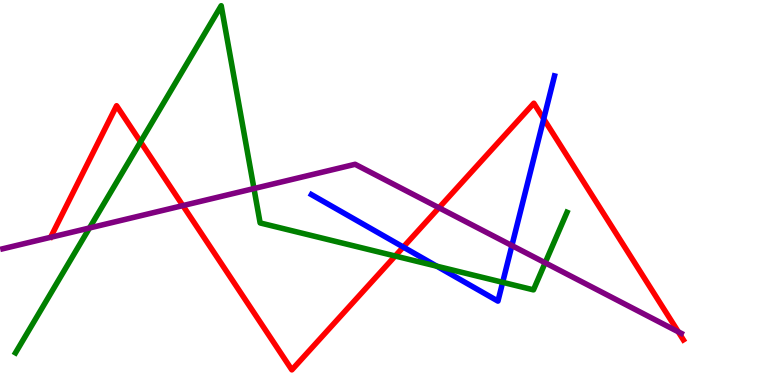[{'lines': ['blue', 'red'], 'intersections': [{'x': 5.2, 'y': 3.58}, {'x': 7.02, 'y': 6.91}]}, {'lines': ['green', 'red'], 'intersections': [{'x': 1.81, 'y': 6.32}, {'x': 5.1, 'y': 3.35}]}, {'lines': ['purple', 'red'], 'intersections': [{'x': 2.36, 'y': 4.66}, {'x': 5.66, 'y': 4.6}, {'x': 8.75, 'y': 1.38}]}, {'lines': ['blue', 'green'], 'intersections': [{'x': 5.64, 'y': 3.09}, {'x': 6.49, 'y': 2.67}]}, {'lines': ['blue', 'purple'], 'intersections': [{'x': 6.61, 'y': 3.62}]}, {'lines': ['green', 'purple'], 'intersections': [{'x': 1.15, 'y': 4.08}, {'x': 3.28, 'y': 5.1}, {'x': 7.03, 'y': 3.17}]}]